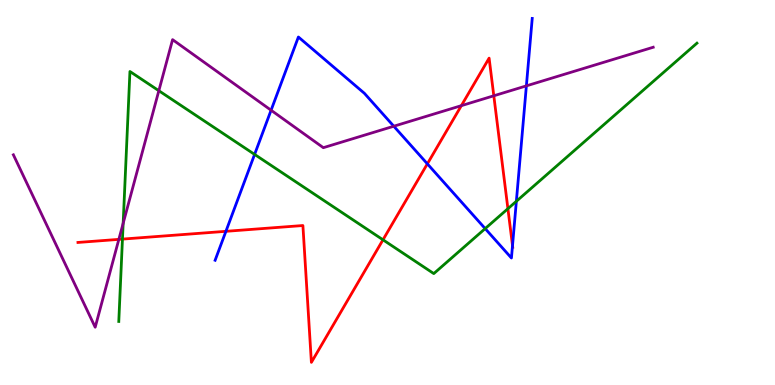[{'lines': ['blue', 'red'], 'intersections': [{'x': 2.92, 'y': 3.99}, {'x': 5.51, 'y': 5.74}, {'x': 6.61, 'y': 3.62}]}, {'lines': ['green', 'red'], 'intersections': [{'x': 1.58, 'y': 3.79}, {'x': 4.94, 'y': 3.77}, {'x': 6.55, 'y': 4.58}]}, {'lines': ['purple', 'red'], 'intersections': [{'x': 1.53, 'y': 3.78}, {'x': 5.95, 'y': 7.26}, {'x': 6.37, 'y': 7.51}]}, {'lines': ['blue', 'green'], 'intersections': [{'x': 3.29, 'y': 5.99}, {'x': 6.26, 'y': 4.06}, {'x': 6.66, 'y': 4.77}]}, {'lines': ['blue', 'purple'], 'intersections': [{'x': 3.5, 'y': 7.14}, {'x': 5.08, 'y': 6.72}, {'x': 6.79, 'y': 7.77}]}, {'lines': ['green', 'purple'], 'intersections': [{'x': 1.59, 'y': 4.2}, {'x': 2.05, 'y': 7.64}]}]